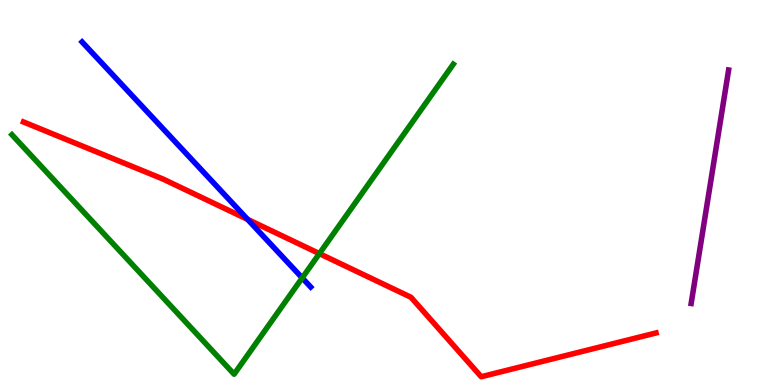[{'lines': ['blue', 'red'], 'intersections': [{'x': 3.19, 'y': 4.3}]}, {'lines': ['green', 'red'], 'intersections': [{'x': 4.12, 'y': 3.41}]}, {'lines': ['purple', 'red'], 'intersections': []}, {'lines': ['blue', 'green'], 'intersections': [{'x': 3.9, 'y': 2.78}]}, {'lines': ['blue', 'purple'], 'intersections': []}, {'lines': ['green', 'purple'], 'intersections': []}]